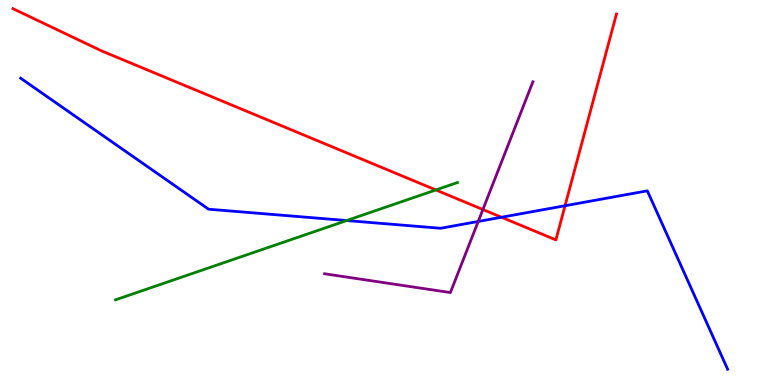[{'lines': ['blue', 'red'], 'intersections': [{'x': 6.47, 'y': 4.36}, {'x': 7.29, 'y': 4.66}]}, {'lines': ['green', 'red'], 'intersections': [{'x': 5.62, 'y': 5.07}]}, {'lines': ['purple', 'red'], 'intersections': [{'x': 6.23, 'y': 4.56}]}, {'lines': ['blue', 'green'], 'intersections': [{'x': 4.47, 'y': 4.27}]}, {'lines': ['blue', 'purple'], 'intersections': [{'x': 6.17, 'y': 4.25}]}, {'lines': ['green', 'purple'], 'intersections': []}]